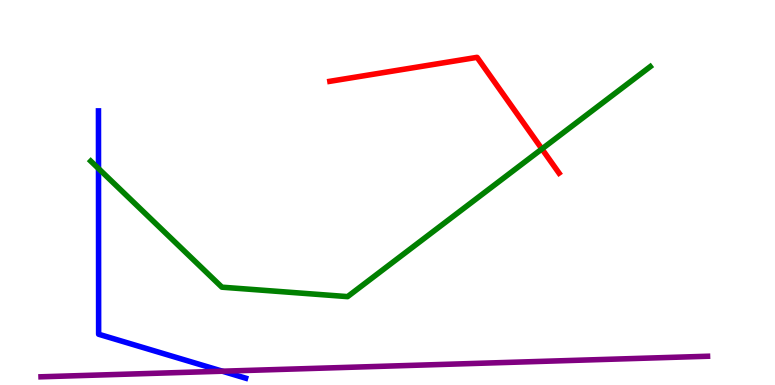[{'lines': ['blue', 'red'], 'intersections': []}, {'lines': ['green', 'red'], 'intersections': [{'x': 6.99, 'y': 6.13}]}, {'lines': ['purple', 'red'], 'intersections': []}, {'lines': ['blue', 'green'], 'intersections': [{'x': 1.27, 'y': 5.62}]}, {'lines': ['blue', 'purple'], 'intersections': [{'x': 2.87, 'y': 0.358}]}, {'lines': ['green', 'purple'], 'intersections': []}]